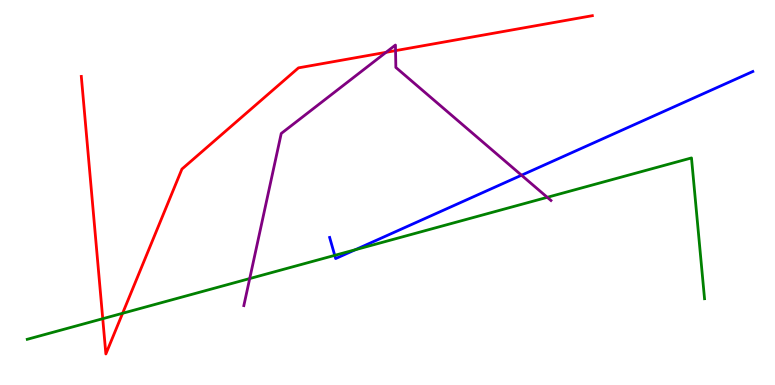[{'lines': ['blue', 'red'], 'intersections': []}, {'lines': ['green', 'red'], 'intersections': [{'x': 1.33, 'y': 1.72}, {'x': 1.58, 'y': 1.86}]}, {'lines': ['purple', 'red'], 'intersections': [{'x': 4.98, 'y': 8.64}, {'x': 5.1, 'y': 8.68}]}, {'lines': ['blue', 'green'], 'intersections': [{'x': 4.32, 'y': 3.37}, {'x': 4.58, 'y': 3.51}]}, {'lines': ['blue', 'purple'], 'intersections': [{'x': 6.73, 'y': 5.45}]}, {'lines': ['green', 'purple'], 'intersections': [{'x': 3.22, 'y': 2.76}, {'x': 7.06, 'y': 4.87}]}]